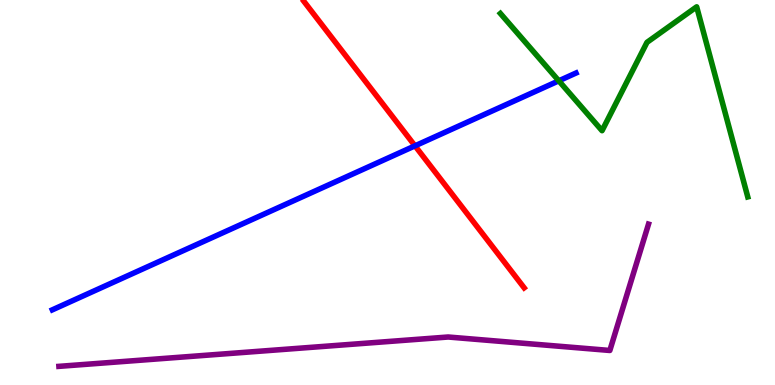[{'lines': ['blue', 'red'], 'intersections': [{'x': 5.35, 'y': 6.21}]}, {'lines': ['green', 'red'], 'intersections': []}, {'lines': ['purple', 'red'], 'intersections': []}, {'lines': ['blue', 'green'], 'intersections': [{'x': 7.21, 'y': 7.9}]}, {'lines': ['blue', 'purple'], 'intersections': []}, {'lines': ['green', 'purple'], 'intersections': []}]